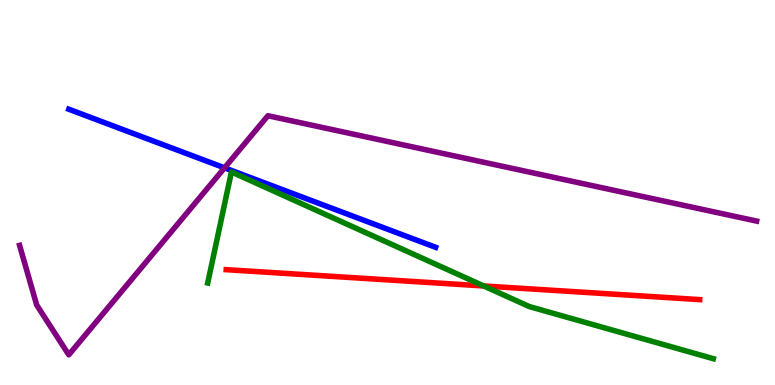[{'lines': ['blue', 'red'], 'intersections': []}, {'lines': ['green', 'red'], 'intersections': [{'x': 6.24, 'y': 2.57}]}, {'lines': ['purple', 'red'], 'intersections': []}, {'lines': ['blue', 'green'], 'intersections': []}, {'lines': ['blue', 'purple'], 'intersections': [{'x': 2.9, 'y': 5.64}]}, {'lines': ['green', 'purple'], 'intersections': []}]